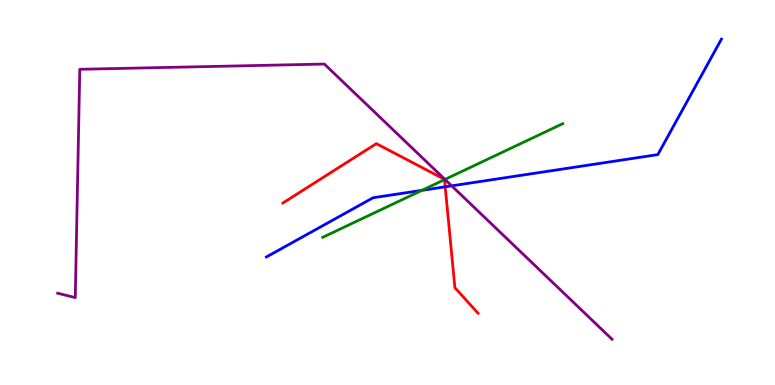[{'lines': ['blue', 'red'], 'intersections': [{'x': 5.74, 'y': 5.15}]}, {'lines': ['green', 'red'], 'intersections': [{'x': 5.74, 'y': 5.33}]}, {'lines': ['purple', 'red'], 'intersections': []}, {'lines': ['blue', 'green'], 'intersections': [{'x': 5.44, 'y': 5.06}]}, {'lines': ['blue', 'purple'], 'intersections': [{'x': 5.83, 'y': 5.17}]}, {'lines': ['green', 'purple'], 'intersections': [{'x': 5.74, 'y': 5.34}]}]